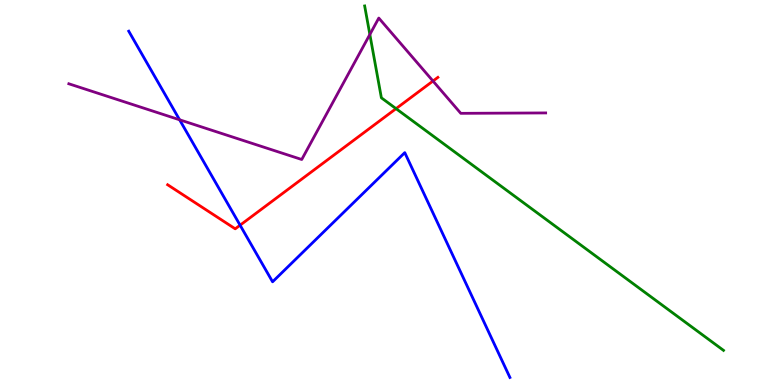[{'lines': ['blue', 'red'], 'intersections': [{'x': 3.1, 'y': 4.15}]}, {'lines': ['green', 'red'], 'intersections': [{'x': 5.11, 'y': 7.18}]}, {'lines': ['purple', 'red'], 'intersections': [{'x': 5.59, 'y': 7.9}]}, {'lines': ['blue', 'green'], 'intersections': []}, {'lines': ['blue', 'purple'], 'intersections': [{'x': 2.32, 'y': 6.89}]}, {'lines': ['green', 'purple'], 'intersections': [{'x': 4.77, 'y': 9.1}]}]